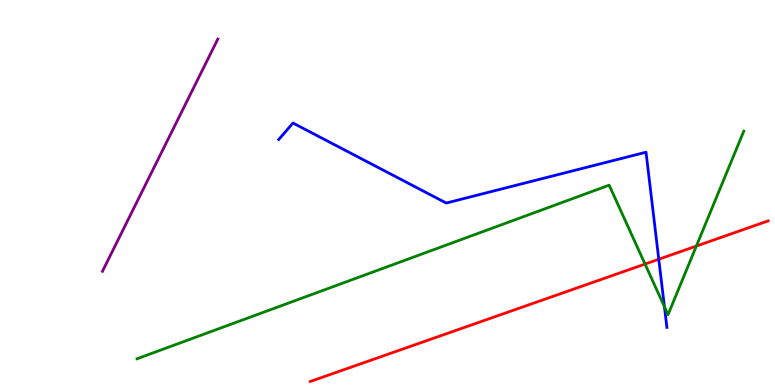[{'lines': ['blue', 'red'], 'intersections': [{'x': 8.5, 'y': 3.27}]}, {'lines': ['green', 'red'], 'intersections': [{'x': 8.32, 'y': 3.14}, {'x': 8.99, 'y': 3.61}]}, {'lines': ['purple', 'red'], 'intersections': []}, {'lines': ['blue', 'green'], 'intersections': [{'x': 8.57, 'y': 2.03}]}, {'lines': ['blue', 'purple'], 'intersections': []}, {'lines': ['green', 'purple'], 'intersections': []}]